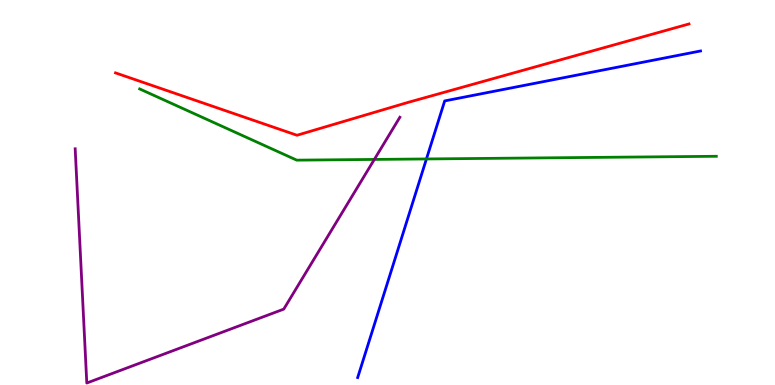[{'lines': ['blue', 'red'], 'intersections': []}, {'lines': ['green', 'red'], 'intersections': []}, {'lines': ['purple', 'red'], 'intersections': []}, {'lines': ['blue', 'green'], 'intersections': [{'x': 5.5, 'y': 5.87}]}, {'lines': ['blue', 'purple'], 'intersections': []}, {'lines': ['green', 'purple'], 'intersections': [{'x': 4.83, 'y': 5.86}]}]